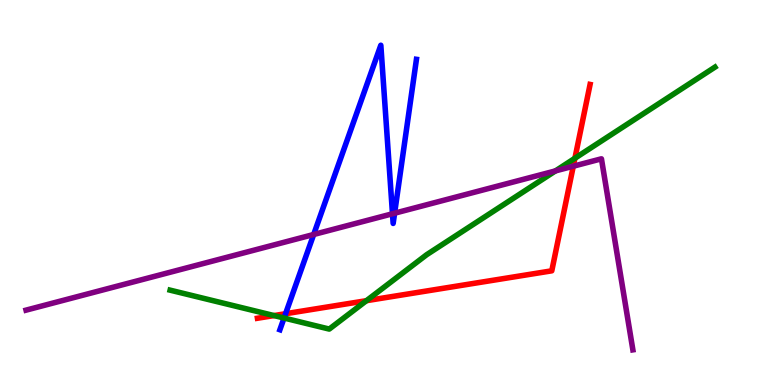[{'lines': ['blue', 'red'], 'intersections': [{'x': 3.68, 'y': 1.85}]}, {'lines': ['green', 'red'], 'intersections': [{'x': 3.54, 'y': 1.8}, {'x': 4.73, 'y': 2.19}, {'x': 7.42, 'y': 5.89}]}, {'lines': ['purple', 'red'], 'intersections': [{'x': 7.4, 'y': 5.68}]}, {'lines': ['blue', 'green'], 'intersections': [{'x': 3.67, 'y': 1.74}]}, {'lines': ['blue', 'purple'], 'intersections': [{'x': 4.05, 'y': 3.91}, {'x': 5.06, 'y': 4.45}, {'x': 5.09, 'y': 4.46}]}, {'lines': ['green', 'purple'], 'intersections': [{'x': 7.17, 'y': 5.56}]}]